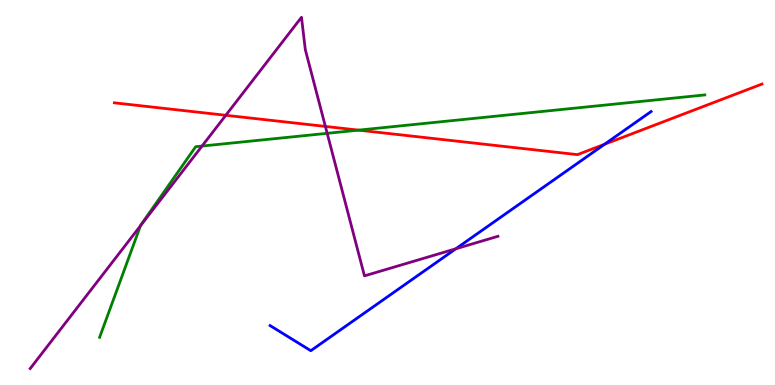[{'lines': ['blue', 'red'], 'intersections': [{'x': 7.8, 'y': 6.25}]}, {'lines': ['green', 'red'], 'intersections': [{'x': 4.63, 'y': 6.62}]}, {'lines': ['purple', 'red'], 'intersections': [{'x': 2.91, 'y': 7.01}, {'x': 4.2, 'y': 6.72}]}, {'lines': ['blue', 'green'], 'intersections': []}, {'lines': ['blue', 'purple'], 'intersections': [{'x': 5.88, 'y': 3.54}]}, {'lines': ['green', 'purple'], 'intersections': [{'x': 1.81, 'y': 4.14}, {'x': 2.61, 'y': 6.21}, {'x': 4.22, 'y': 6.54}]}]